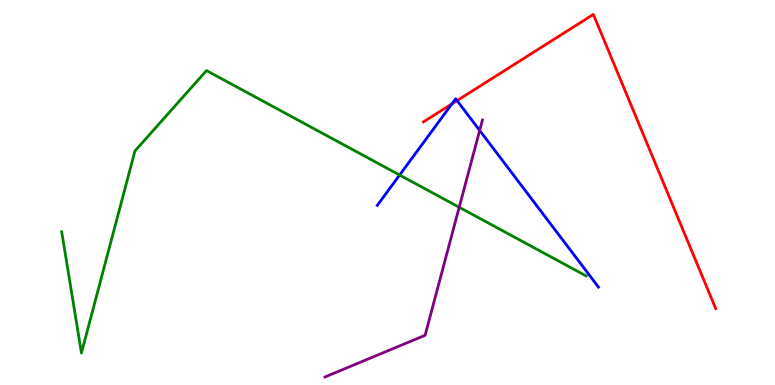[{'lines': ['blue', 'red'], 'intersections': [{'x': 5.83, 'y': 7.3}, {'x': 5.9, 'y': 7.39}]}, {'lines': ['green', 'red'], 'intersections': []}, {'lines': ['purple', 'red'], 'intersections': []}, {'lines': ['blue', 'green'], 'intersections': [{'x': 5.16, 'y': 5.45}]}, {'lines': ['blue', 'purple'], 'intersections': [{'x': 6.19, 'y': 6.61}]}, {'lines': ['green', 'purple'], 'intersections': [{'x': 5.93, 'y': 4.62}]}]